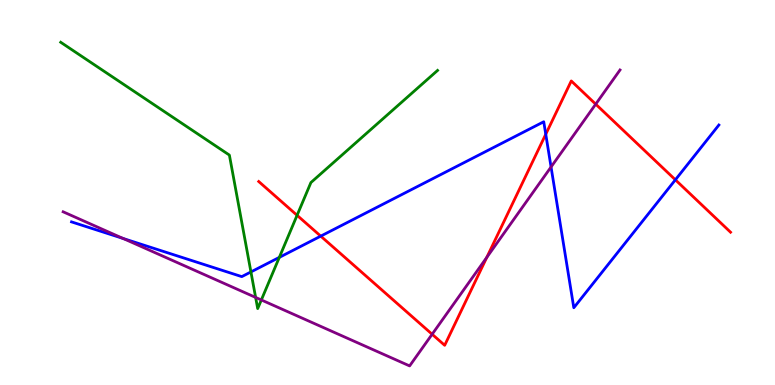[{'lines': ['blue', 'red'], 'intersections': [{'x': 4.14, 'y': 3.87}, {'x': 7.04, 'y': 6.51}, {'x': 8.71, 'y': 5.33}]}, {'lines': ['green', 'red'], 'intersections': [{'x': 3.83, 'y': 4.41}]}, {'lines': ['purple', 'red'], 'intersections': [{'x': 5.58, 'y': 1.32}, {'x': 6.28, 'y': 3.32}, {'x': 7.69, 'y': 7.29}]}, {'lines': ['blue', 'green'], 'intersections': [{'x': 3.24, 'y': 2.94}, {'x': 3.6, 'y': 3.31}]}, {'lines': ['blue', 'purple'], 'intersections': [{'x': 1.59, 'y': 3.81}, {'x': 7.11, 'y': 5.66}]}, {'lines': ['green', 'purple'], 'intersections': [{'x': 3.3, 'y': 2.27}, {'x': 3.37, 'y': 2.21}]}]